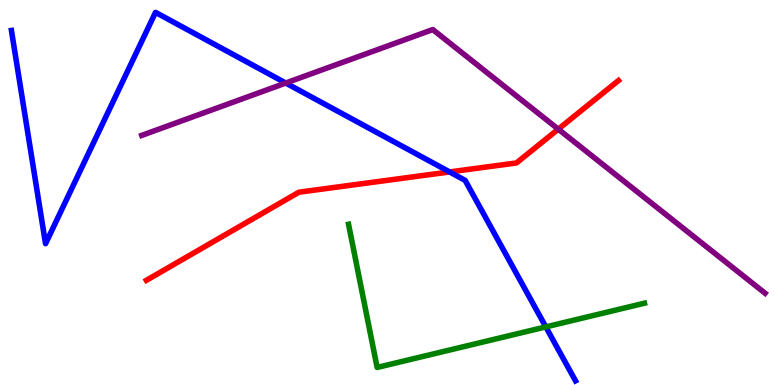[{'lines': ['blue', 'red'], 'intersections': [{'x': 5.8, 'y': 5.53}]}, {'lines': ['green', 'red'], 'intersections': []}, {'lines': ['purple', 'red'], 'intersections': [{'x': 7.2, 'y': 6.65}]}, {'lines': ['blue', 'green'], 'intersections': [{'x': 7.04, 'y': 1.51}]}, {'lines': ['blue', 'purple'], 'intersections': [{'x': 3.69, 'y': 7.84}]}, {'lines': ['green', 'purple'], 'intersections': []}]